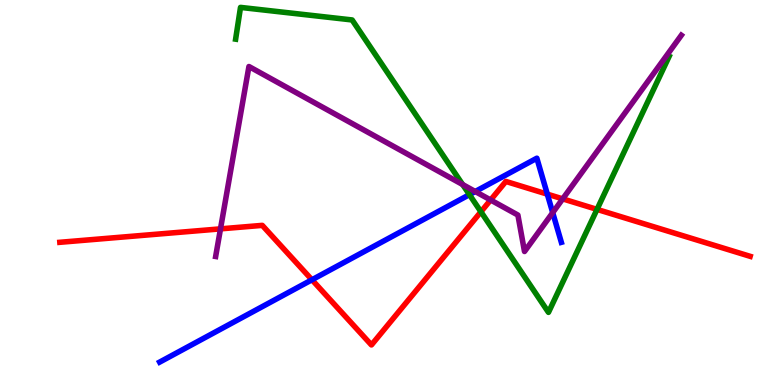[{'lines': ['blue', 'red'], 'intersections': [{'x': 4.03, 'y': 2.73}, {'x': 7.06, 'y': 4.96}]}, {'lines': ['green', 'red'], 'intersections': [{'x': 6.21, 'y': 4.5}, {'x': 7.7, 'y': 4.56}]}, {'lines': ['purple', 'red'], 'intersections': [{'x': 2.85, 'y': 4.06}, {'x': 6.33, 'y': 4.81}, {'x': 7.26, 'y': 4.83}]}, {'lines': ['blue', 'green'], 'intersections': [{'x': 6.06, 'y': 4.94}]}, {'lines': ['blue', 'purple'], 'intersections': [{'x': 6.13, 'y': 5.03}, {'x': 7.13, 'y': 4.48}]}, {'lines': ['green', 'purple'], 'intersections': [{'x': 5.97, 'y': 5.21}]}]